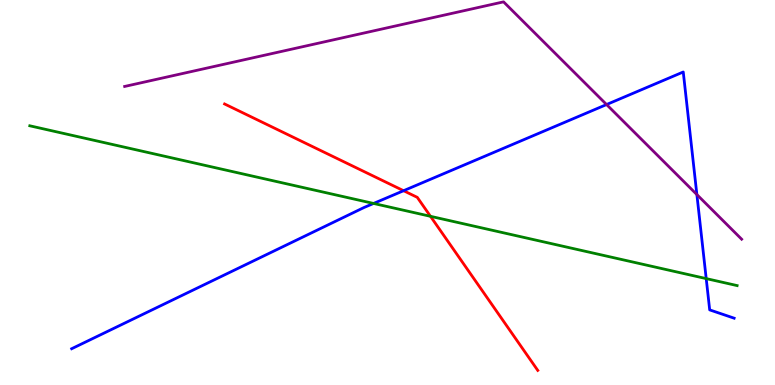[{'lines': ['blue', 'red'], 'intersections': [{'x': 5.21, 'y': 5.05}]}, {'lines': ['green', 'red'], 'intersections': [{'x': 5.55, 'y': 4.38}]}, {'lines': ['purple', 'red'], 'intersections': []}, {'lines': ['blue', 'green'], 'intersections': [{'x': 4.82, 'y': 4.72}, {'x': 9.11, 'y': 2.76}]}, {'lines': ['blue', 'purple'], 'intersections': [{'x': 7.83, 'y': 7.28}, {'x': 8.99, 'y': 4.95}]}, {'lines': ['green', 'purple'], 'intersections': []}]